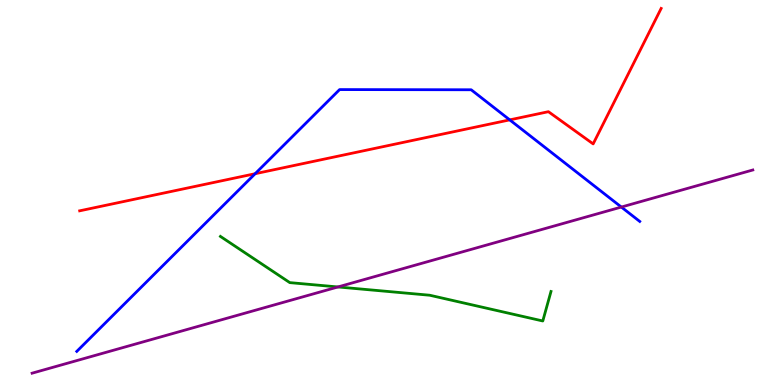[{'lines': ['blue', 'red'], 'intersections': [{'x': 3.29, 'y': 5.49}, {'x': 6.58, 'y': 6.89}]}, {'lines': ['green', 'red'], 'intersections': []}, {'lines': ['purple', 'red'], 'intersections': []}, {'lines': ['blue', 'green'], 'intersections': []}, {'lines': ['blue', 'purple'], 'intersections': [{'x': 8.02, 'y': 4.62}]}, {'lines': ['green', 'purple'], 'intersections': [{'x': 4.36, 'y': 2.55}]}]